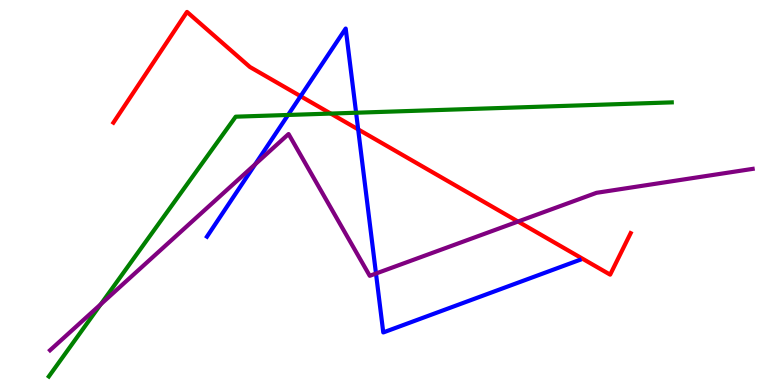[{'lines': ['blue', 'red'], 'intersections': [{'x': 3.88, 'y': 7.5}, {'x': 4.62, 'y': 6.64}]}, {'lines': ['green', 'red'], 'intersections': [{'x': 4.27, 'y': 7.05}]}, {'lines': ['purple', 'red'], 'intersections': [{'x': 6.68, 'y': 4.25}]}, {'lines': ['blue', 'green'], 'intersections': [{'x': 3.72, 'y': 7.01}, {'x': 4.59, 'y': 7.07}]}, {'lines': ['blue', 'purple'], 'intersections': [{'x': 3.29, 'y': 5.73}, {'x': 4.85, 'y': 2.9}]}, {'lines': ['green', 'purple'], 'intersections': [{'x': 1.3, 'y': 2.1}]}]